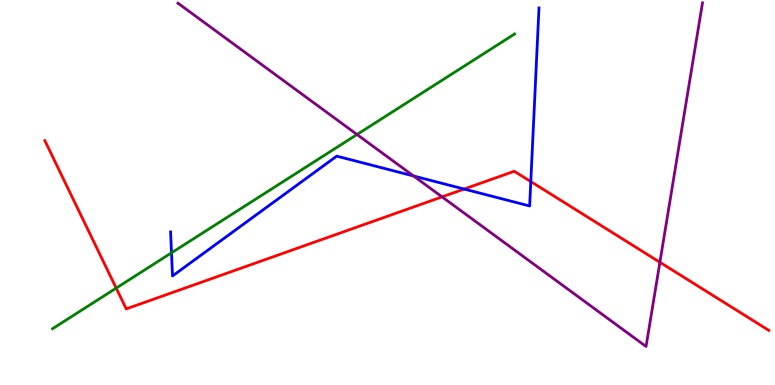[{'lines': ['blue', 'red'], 'intersections': [{'x': 5.99, 'y': 5.09}, {'x': 6.85, 'y': 5.28}]}, {'lines': ['green', 'red'], 'intersections': [{'x': 1.5, 'y': 2.52}]}, {'lines': ['purple', 'red'], 'intersections': [{'x': 5.7, 'y': 4.89}, {'x': 8.51, 'y': 3.19}]}, {'lines': ['blue', 'green'], 'intersections': [{'x': 2.21, 'y': 3.43}]}, {'lines': ['blue', 'purple'], 'intersections': [{'x': 5.34, 'y': 5.43}]}, {'lines': ['green', 'purple'], 'intersections': [{'x': 4.61, 'y': 6.51}]}]